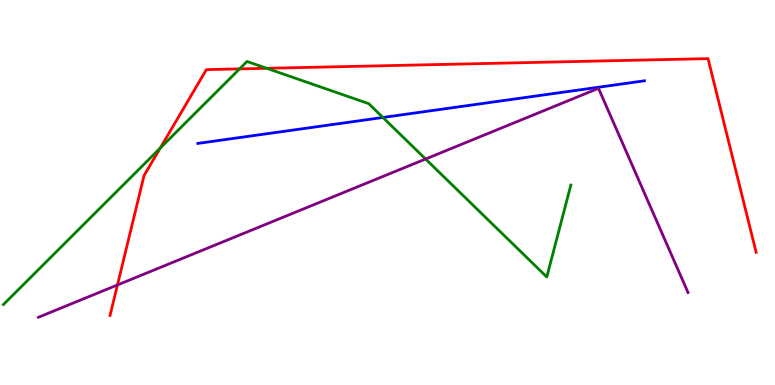[{'lines': ['blue', 'red'], 'intersections': []}, {'lines': ['green', 'red'], 'intersections': [{'x': 2.07, 'y': 6.15}, {'x': 3.09, 'y': 8.21}, {'x': 3.44, 'y': 8.23}]}, {'lines': ['purple', 'red'], 'intersections': [{'x': 1.52, 'y': 2.6}]}, {'lines': ['blue', 'green'], 'intersections': [{'x': 4.94, 'y': 6.95}]}, {'lines': ['blue', 'purple'], 'intersections': []}, {'lines': ['green', 'purple'], 'intersections': [{'x': 5.49, 'y': 5.87}]}]